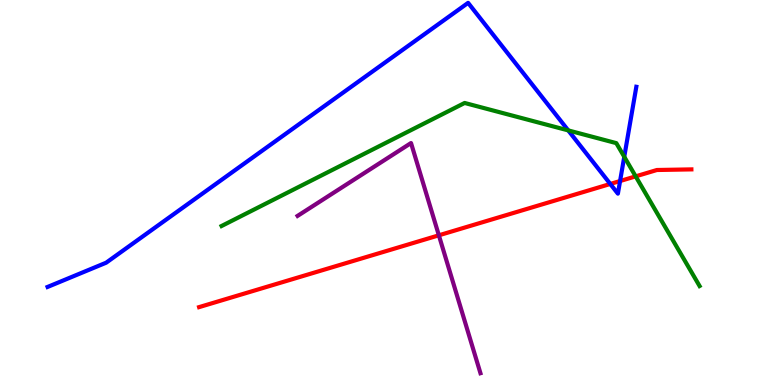[{'lines': ['blue', 'red'], 'intersections': [{'x': 7.87, 'y': 5.22}, {'x': 8.0, 'y': 5.3}]}, {'lines': ['green', 'red'], 'intersections': [{'x': 8.2, 'y': 5.42}]}, {'lines': ['purple', 'red'], 'intersections': [{'x': 5.66, 'y': 3.89}]}, {'lines': ['blue', 'green'], 'intersections': [{'x': 7.33, 'y': 6.61}, {'x': 8.05, 'y': 5.93}]}, {'lines': ['blue', 'purple'], 'intersections': []}, {'lines': ['green', 'purple'], 'intersections': []}]